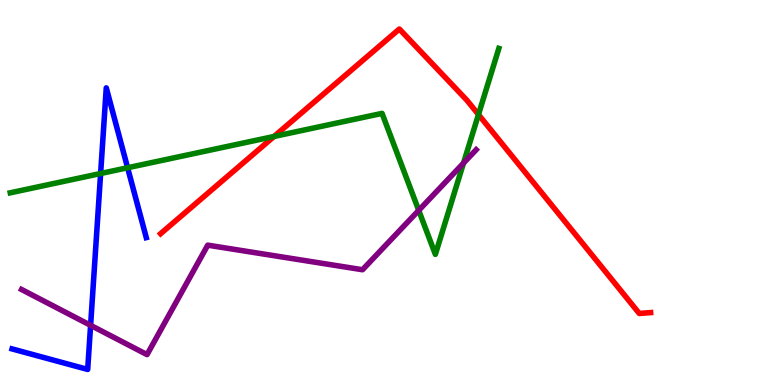[{'lines': ['blue', 'red'], 'intersections': []}, {'lines': ['green', 'red'], 'intersections': [{'x': 3.54, 'y': 6.46}, {'x': 6.17, 'y': 7.02}]}, {'lines': ['purple', 'red'], 'intersections': []}, {'lines': ['blue', 'green'], 'intersections': [{'x': 1.3, 'y': 5.49}, {'x': 1.65, 'y': 5.64}]}, {'lines': ['blue', 'purple'], 'intersections': [{'x': 1.17, 'y': 1.55}]}, {'lines': ['green', 'purple'], 'intersections': [{'x': 5.4, 'y': 4.54}, {'x': 5.98, 'y': 5.76}]}]